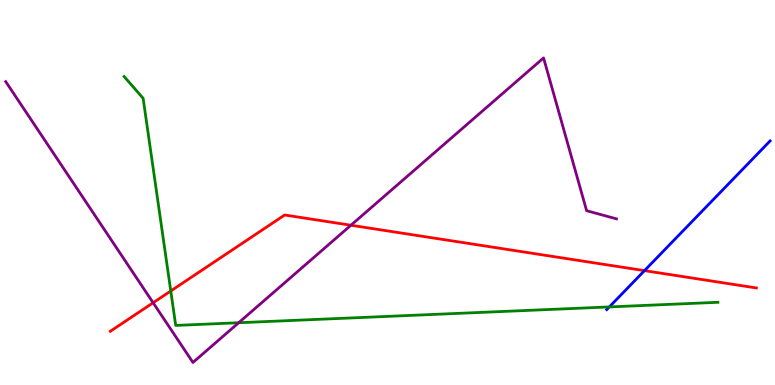[{'lines': ['blue', 'red'], 'intersections': [{'x': 8.32, 'y': 2.97}]}, {'lines': ['green', 'red'], 'intersections': [{'x': 2.2, 'y': 2.44}]}, {'lines': ['purple', 'red'], 'intersections': [{'x': 1.98, 'y': 2.14}, {'x': 4.53, 'y': 4.15}]}, {'lines': ['blue', 'green'], 'intersections': [{'x': 7.86, 'y': 2.03}]}, {'lines': ['blue', 'purple'], 'intersections': []}, {'lines': ['green', 'purple'], 'intersections': [{'x': 3.08, 'y': 1.62}]}]